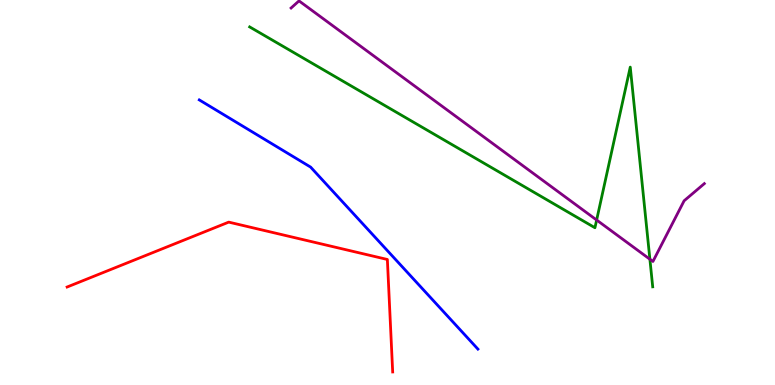[{'lines': ['blue', 'red'], 'intersections': []}, {'lines': ['green', 'red'], 'intersections': []}, {'lines': ['purple', 'red'], 'intersections': []}, {'lines': ['blue', 'green'], 'intersections': []}, {'lines': ['blue', 'purple'], 'intersections': []}, {'lines': ['green', 'purple'], 'intersections': [{'x': 7.7, 'y': 4.29}, {'x': 8.39, 'y': 3.27}]}]